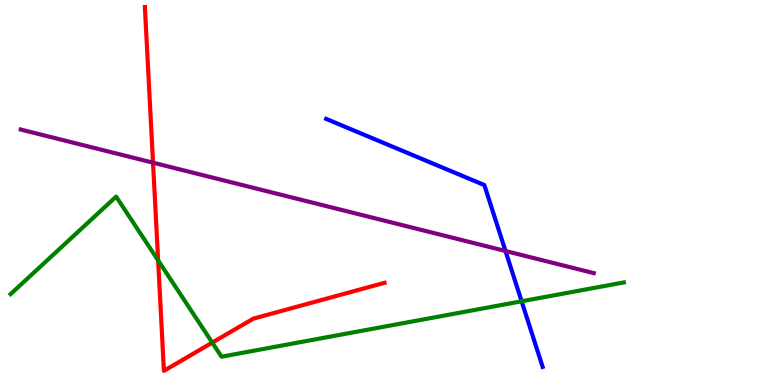[{'lines': ['blue', 'red'], 'intersections': []}, {'lines': ['green', 'red'], 'intersections': [{'x': 2.04, 'y': 3.24}, {'x': 2.74, 'y': 1.1}]}, {'lines': ['purple', 'red'], 'intersections': [{'x': 1.97, 'y': 5.77}]}, {'lines': ['blue', 'green'], 'intersections': [{'x': 6.73, 'y': 2.17}]}, {'lines': ['blue', 'purple'], 'intersections': [{'x': 6.52, 'y': 3.48}]}, {'lines': ['green', 'purple'], 'intersections': []}]